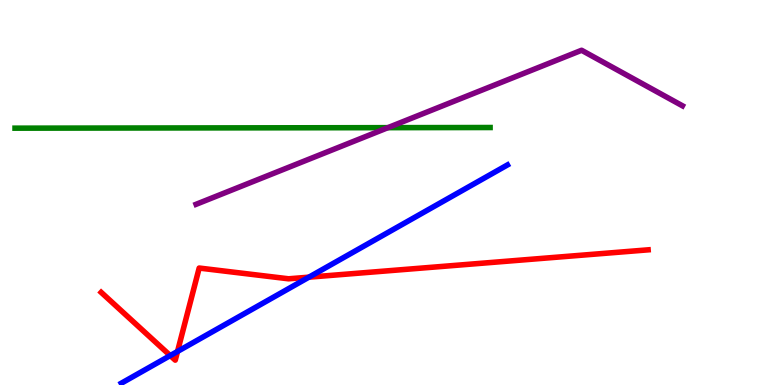[{'lines': ['blue', 'red'], 'intersections': [{'x': 2.2, 'y': 0.765}, {'x': 2.29, 'y': 0.872}, {'x': 3.99, 'y': 2.8}]}, {'lines': ['green', 'red'], 'intersections': []}, {'lines': ['purple', 'red'], 'intersections': []}, {'lines': ['blue', 'green'], 'intersections': []}, {'lines': ['blue', 'purple'], 'intersections': []}, {'lines': ['green', 'purple'], 'intersections': [{'x': 5.01, 'y': 6.68}]}]